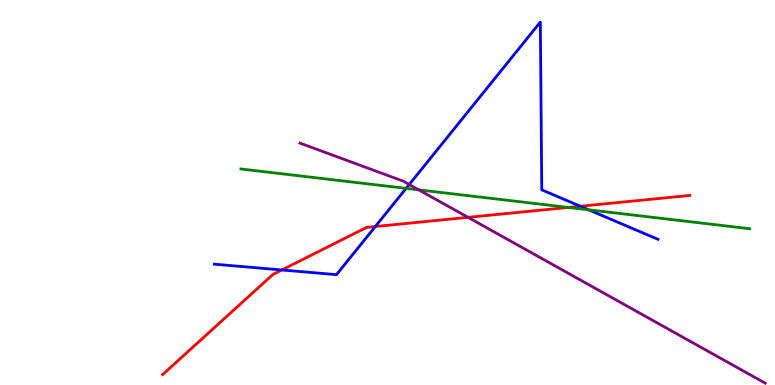[{'lines': ['blue', 'red'], 'intersections': [{'x': 3.64, 'y': 2.99}, {'x': 4.84, 'y': 4.12}, {'x': 7.49, 'y': 4.64}]}, {'lines': ['green', 'red'], 'intersections': [{'x': 7.33, 'y': 4.61}]}, {'lines': ['purple', 'red'], 'intersections': [{'x': 6.04, 'y': 4.35}]}, {'lines': ['blue', 'green'], 'intersections': [{'x': 5.24, 'y': 5.11}, {'x': 7.6, 'y': 4.55}]}, {'lines': ['blue', 'purple'], 'intersections': [{'x': 5.28, 'y': 5.21}]}, {'lines': ['green', 'purple'], 'intersections': [{'x': 5.4, 'y': 5.07}]}]